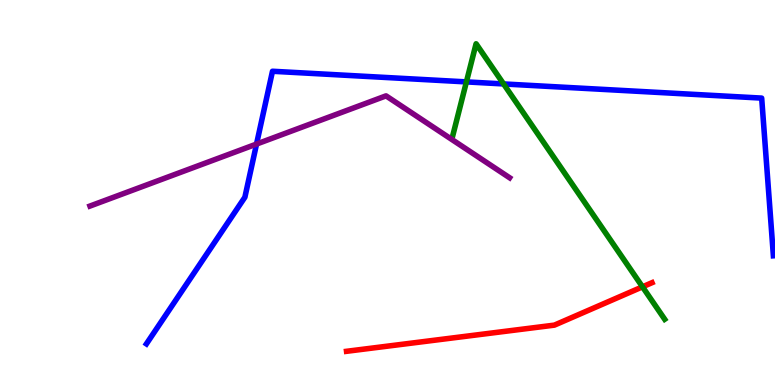[{'lines': ['blue', 'red'], 'intersections': []}, {'lines': ['green', 'red'], 'intersections': [{'x': 8.29, 'y': 2.55}]}, {'lines': ['purple', 'red'], 'intersections': []}, {'lines': ['blue', 'green'], 'intersections': [{'x': 6.02, 'y': 7.87}, {'x': 6.5, 'y': 7.82}]}, {'lines': ['blue', 'purple'], 'intersections': [{'x': 3.31, 'y': 6.26}]}, {'lines': ['green', 'purple'], 'intersections': []}]